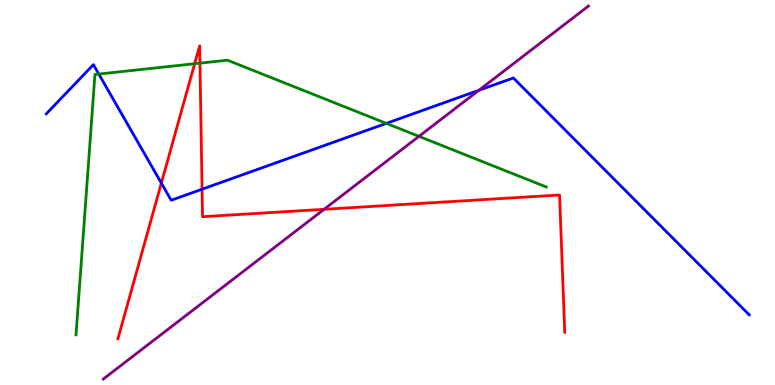[{'lines': ['blue', 'red'], 'intersections': [{'x': 2.08, 'y': 5.24}, {'x': 2.61, 'y': 5.09}]}, {'lines': ['green', 'red'], 'intersections': [{'x': 2.51, 'y': 8.34}, {'x': 2.58, 'y': 8.36}]}, {'lines': ['purple', 'red'], 'intersections': [{'x': 4.18, 'y': 4.56}]}, {'lines': ['blue', 'green'], 'intersections': [{'x': 1.27, 'y': 8.08}, {'x': 4.98, 'y': 6.8}]}, {'lines': ['blue', 'purple'], 'intersections': [{'x': 6.18, 'y': 7.66}]}, {'lines': ['green', 'purple'], 'intersections': [{'x': 5.41, 'y': 6.46}]}]